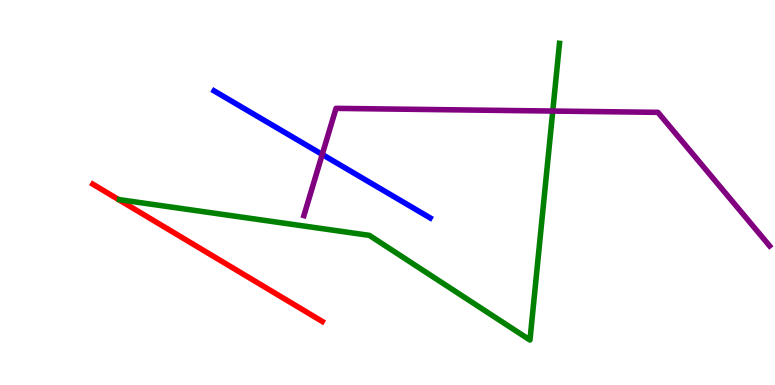[{'lines': ['blue', 'red'], 'intersections': []}, {'lines': ['green', 'red'], 'intersections': []}, {'lines': ['purple', 'red'], 'intersections': []}, {'lines': ['blue', 'green'], 'intersections': []}, {'lines': ['blue', 'purple'], 'intersections': [{'x': 4.16, 'y': 5.99}]}, {'lines': ['green', 'purple'], 'intersections': [{'x': 7.13, 'y': 7.12}]}]